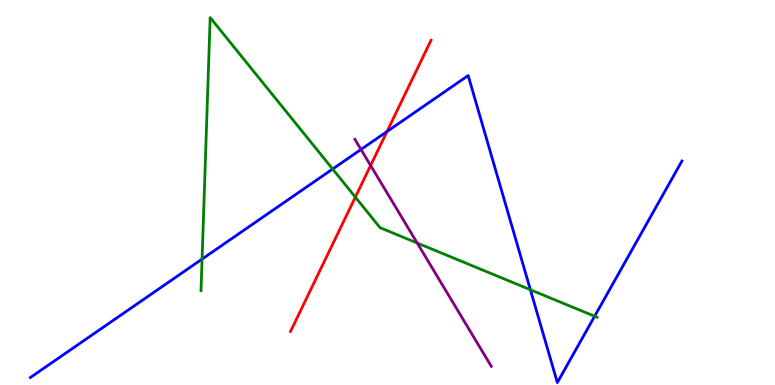[{'lines': ['blue', 'red'], 'intersections': [{'x': 4.99, 'y': 6.58}]}, {'lines': ['green', 'red'], 'intersections': [{'x': 4.59, 'y': 4.88}]}, {'lines': ['purple', 'red'], 'intersections': [{'x': 4.78, 'y': 5.7}]}, {'lines': ['blue', 'green'], 'intersections': [{'x': 2.61, 'y': 3.27}, {'x': 4.29, 'y': 5.61}, {'x': 6.84, 'y': 2.47}, {'x': 7.67, 'y': 1.79}]}, {'lines': ['blue', 'purple'], 'intersections': [{'x': 4.66, 'y': 6.12}]}, {'lines': ['green', 'purple'], 'intersections': [{'x': 5.38, 'y': 3.69}]}]